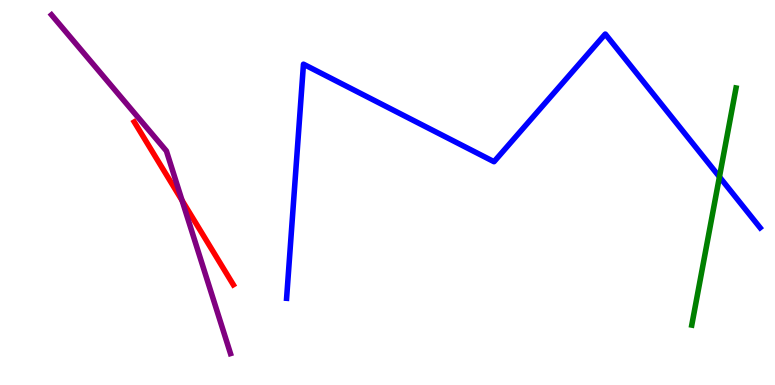[{'lines': ['blue', 'red'], 'intersections': []}, {'lines': ['green', 'red'], 'intersections': []}, {'lines': ['purple', 'red'], 'intersections': [{'x': 2.35, 'y': 4.79}]}, {'lines': ['blue', 'green'], 'intersections': [{'x': 9.28, 'y': 5.41}]}, {'lines': ['blue', 'purple'], 'intersections': []}, {'lines': ['green', 'purple'], 'intersections': []}]